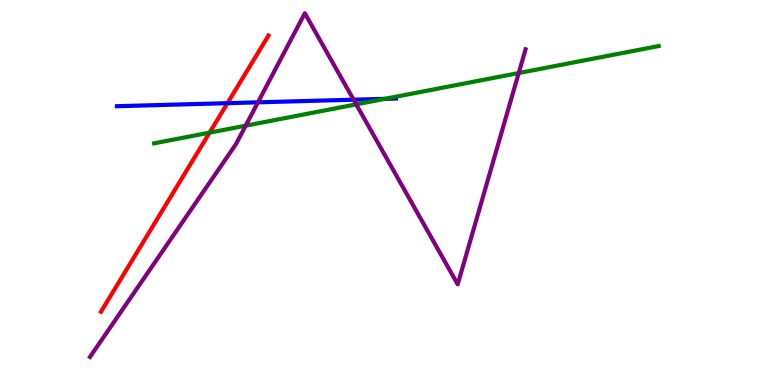[{'lines': ['blue', 'red'], 'intersections': [{'x': 2.94, 'y': 7.32}]}, {'lines': ['green', 'red'], 'intersections': [{'x': 2.7, 'y': 6.55}]}, {'lines': ['purple', 'red'], 'intersections': []}, {'lines': ['blue', 'green'], 'intersections': [{'x': 4.97, 'y': 7.43}]}, {'lines': ['blue', 'purple'], 'intersections': [{'x': 3.33, 'y': 7.34}, {'x': 4.56, 'y': 7.41}]}, {'lines': ['green', 'purple'], 'intersections': [{'x': 3.17, 'y': 6.74}, {'x': 4.6, 'y': 7.29}, {'x': 6.69, 'y': 8.1}]}]